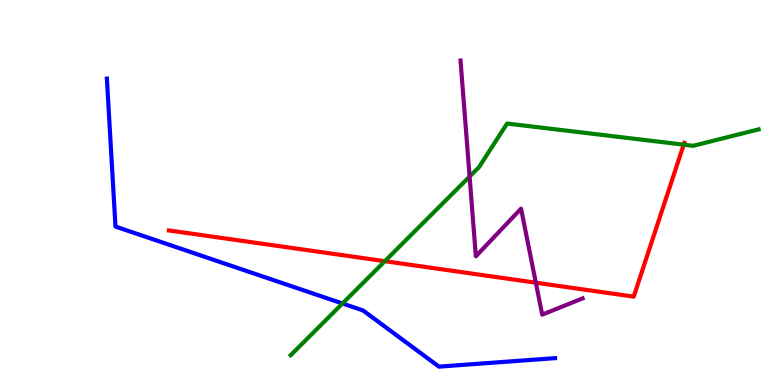[{'lines': ['blue', 'red'], 'intersections': []}, {'lines': ['green', 'red'], 'intersections': [{'x': 4.97, 'y': 3.22}, {'x': 8.82, 'y': 6.24}]}, {'lines': ['purple', 'red'], 'intersections': [{'x': 6.91, 'y': 2.66}]}, {'lines': ['blue', 'green'], 'intersections': [{'x': 4.42, 'y': 2.12}]}, {'lines': ['blue', 'purple'], 'intersections': []}, {'lines': ['green', 'purple'], 'intersections': [{'x': 6.06, 'y': 5.41}]}]